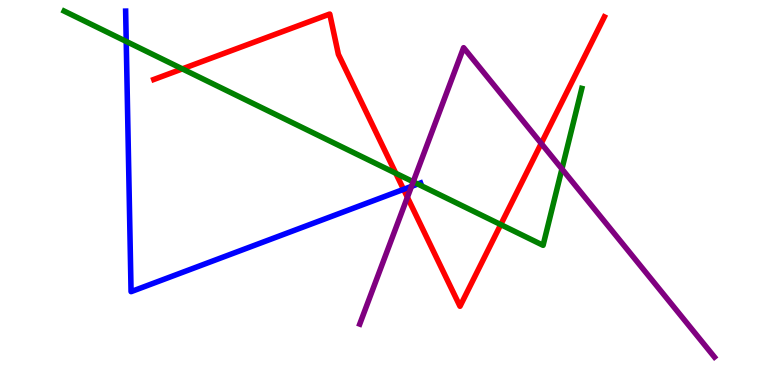[{'lines': ['blue', 'red'], 'intersections': [{'x': 5.21, 'y': 5.08}]}, {'lines': ['green', 'red'], 'intersections': [{'x': 2.35, 'y': 8.21}, {'x': 5.11, 'y': 5.5}, {'x': 6.46, 'y': 4.17}]}, {'lines': ['purple', 'red'], 'intersections': [{'x': 5.26, 'y': 4.88}, {'x': 6.98, 'y': 6.27}]}, {'lines': ['blue', 'green'], 'intersections': [{'x': 1.63, 'y': 8.92}, {'x': 5.39, 'y': 5.22}]}, {'lines': ['blue', 'purple'], 'intersections': [{'x': 5.31, 'y': 5.16}]}, {'lines': ['green', 'purple'], 'intersections': [{'x': 5.33, 'y': 5.28}, {'x': 7.25, 'y': 5.61}]}]